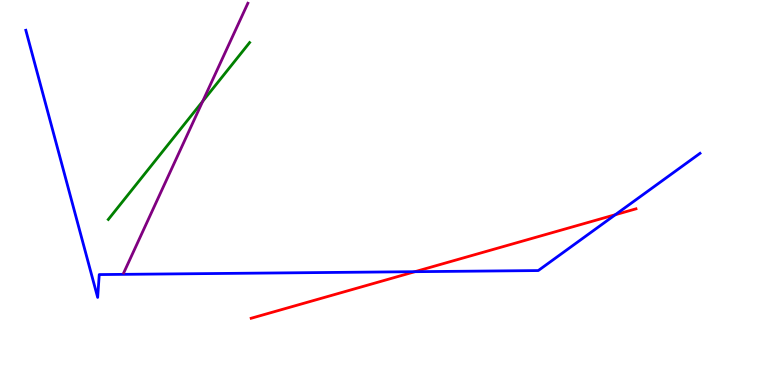[{'lines': ['blue', 'red'], 'intersections': [{'x': 5.35, 'y': 2.94}, {'x': 7.94, 'y': 4.42}]}, {'lines': ['green', 'red'], 'intersections': []}, {'lines': ['purple', 'red'], 'intersections': []}, {'lines': ['blue', 'green'], 'intersections': []}, {'lines': ['blue', 'purple'], 'intersections': []}, {'lines': ['green', 'purple'], 'intersections': [{'x': 2.62, 'y': 7.37}]}]